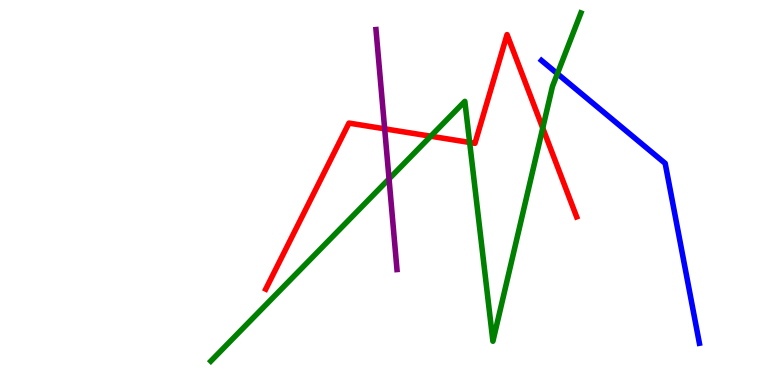[{'lines': ['blue', 'red'], 'intersections': []}, {'lines': ['green', 'red'], 'intersections': [{'x': 5.56, 'y': 6.46}, {'x': 6.06, 'y': 6.3}, {'x': 7.0, 'y': 6.67}]}, {'lines': ['purple', 'red'], 'intersections': [{'x': 4.96, 'y': 6.65}]}, {'lines': ['blue', 'green'], 'intersections': [{'x': 7.19, 'y': 8.09}]}, {'lines': ['blue', 'purple'], 'intersections': []}, {'lines': ['green', 'purple'], 'intersections': [{'x': 5.02, 'y': 5.35}]}]